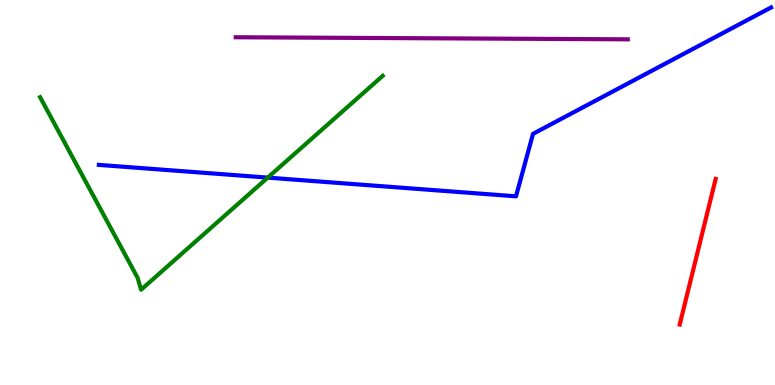[{'lines': ['blue', 'red'], 'intersections': []}, {'lines': ['green', 'red'], 'intersections': []}, {'lines': ['purple', 'red'], 'intersections': []}, {'lines': ['blue', 'green'], 'intersections': [{'x': 3.45, 'y': 5.39}]}, {'lines': ['blue', 'purple'], 'intersections': []}, {'lines': ['green', 'purple'], 'intersections': []}]